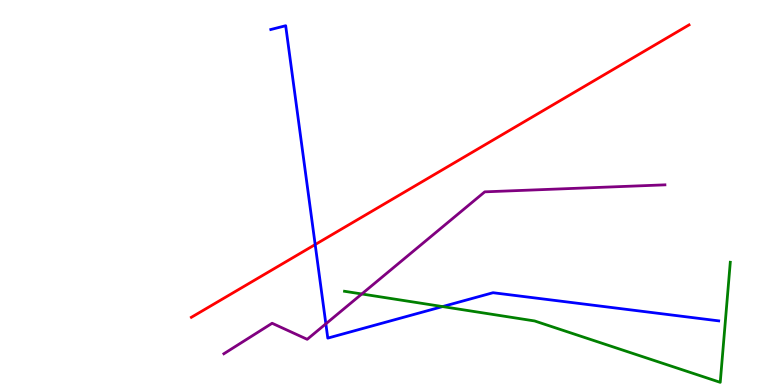[{'lines': ['blue', 'red'], 'intersections': [{'x': 4.07, 'y': 3.65}]}, {'lines': ['green', 'red'], 'intersections': []}, {'lines': ['purple', 'red'], 'intersections': []}, {'lines': ['blue', 'green'], 'intersections': [{'x': 5.71, 'y': 2.04}]}, {'lines': ['blue', 'purple'], 'intersections': [{'x': 4.2, 'y': 1.59}]}, {'lines': ['green', 'purple'], 'intersections': [{'x': 4.67, 'y': 2.36}]}]